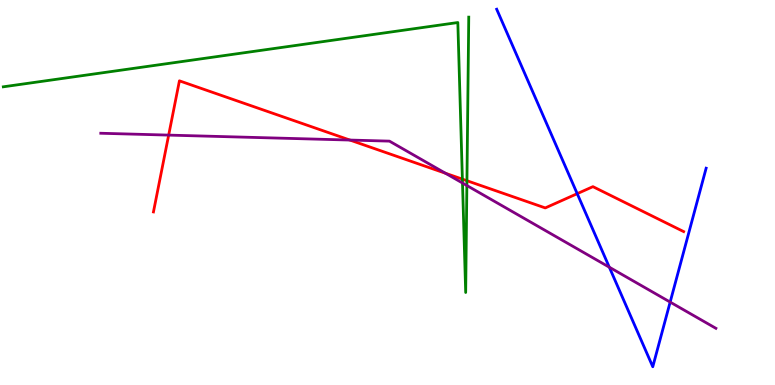[{'lines': ['blue', 'red'], 'intersections': [{'x': 7.45, 'y': 4.97}]}, {'lines': ['green', 'red'], 'intersections': [{'x': 5.97, 'y': 5.35}, {'x': 6.02, 'y': 5.31}]}, {'lines': ['purple', 'red'], 'intersections': [{'x': 2.18, 'y': 6.49}, {'x': 4.51, 'y': 6.36}, {'x': 5.75, 'y': 5.5}]}, {'lines': ['blue', 'green'], 'intersections': []}, {'lines': ['blue', 'purple'], 'intersections': [{'x': 7.86, 'y': 3.06}, {'x': 8.65, 'y': 2.15}]}, {'lines': ['green', 'purple'], 'intersections': [{'x': 5.97, 'y': 5.25}, {'x': 6.02, 'y': 5.18}]}]